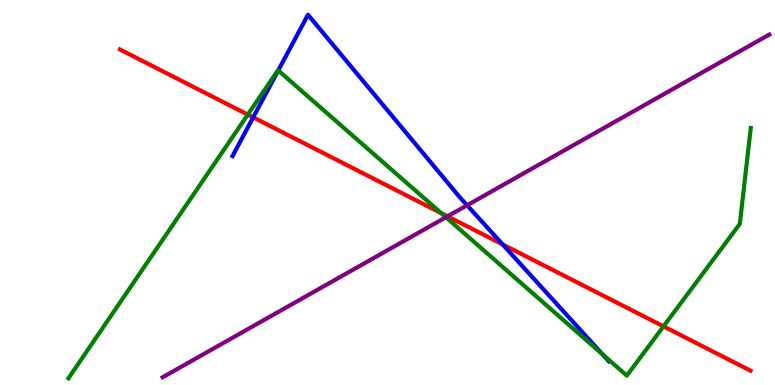[{'lines': ['blue', 'red'], 'intersections': [{'x': 3.27, 'y': 6.95}, {'x': 6.49, 'y': 3.65}]}, {'lines': ['green', 'red'], 'intersections': [{'x': 3.2, 'y': 7.02}, {'x': 5.69, 'y': 4.46}, {'x': 8.56, 'y': 1.52}]}, {'lines': ['purple', 'red'], 'intersections': [{'x': 5.77, 'y': 4.38}]}, {'lines': ['blue', 'green'], 'intersections': [{'x': 3.59, 'y': 8.17}, {'x': 7.77, 'y': 0.798}]}, {'lines': ['blue', 'purple'], 'intersections': [{'x': 6.03, 'y': 4.67}]}, {'lines': ['green', 'purple'], 'intersections': [{'x': 5.75, 'y': 4.36}]}]